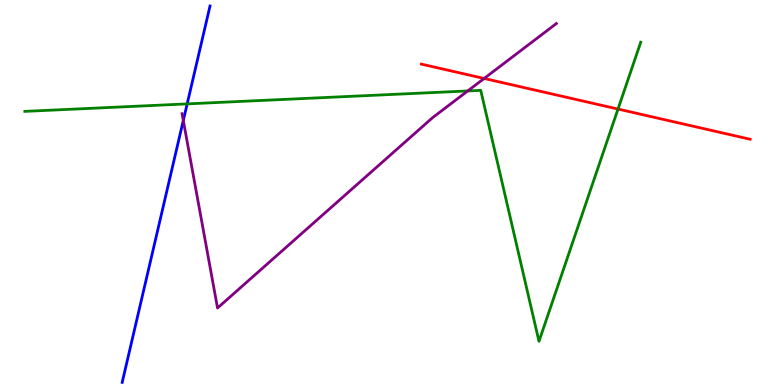[{'lines': ['blue', 'red'], 'intersections': []}, {'lines': ['green', 'red'], 'intersections': [{'x': 7.97, 'y': 7.17}]}, {'lines': ['purple', 'red'], 'intersections': [{'x': 6.25, 'y': 7.96}]}, {'lines': ['blue', 'green'], 'intersections': [{'x': 2.42, 'y': 7.3}]}, {'lines': ['blue', 'purple'], 'intersections': [{'x': 2.37, 'y': 6.87}]}, {'lines': ['green', 'purple'], 'intersections': [{'x': 6.04, 'y': 7.64}]}]